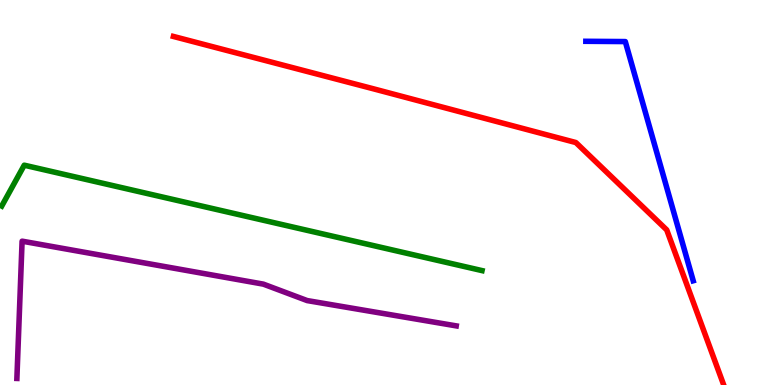[{'lines': ['blue', 'red'], 'intersections': []}, {'lines': ['green', 'red'], 'intersections': []}, {'lines': ['purple', 'red'], 'intersections': []}, {'lines': ['blue', 'green'], 'intersections': []}, {'lines': ['blue', 'purple'], 'intersections': []}, {'lines': ['green', 'purple'], 'intersections': []}]